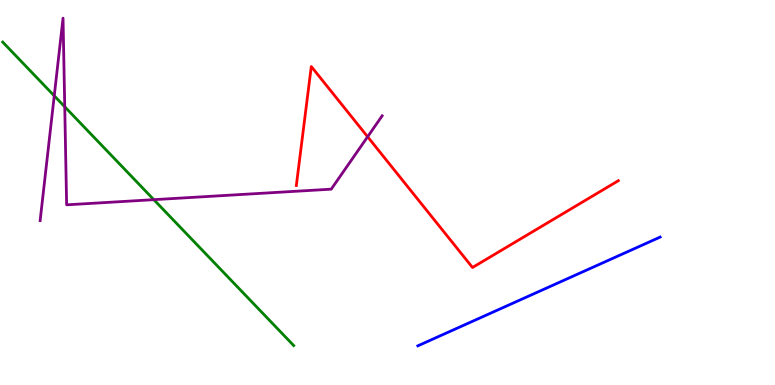[{'lines': ['blue', 'red'], 'intersections': []}, {'lines': ['green', 'red'], 'intersections': []}, {'lines': ['purple', 'red'], 'intersections': [{'x': 4.74, 'y': 6.45}]}, {'lines': ['blue', 'green'], 'intersections': []}, {'lines': ['blue', 'purple'], 'intersections': []}, {'lines': ['green', 'purple'], 'intersections': [{'x': 0.7, 'y': 7.51}, {'x': 0.835, 'y': 7.23}, {'x': 1.98, 'y': 4.81}]}]